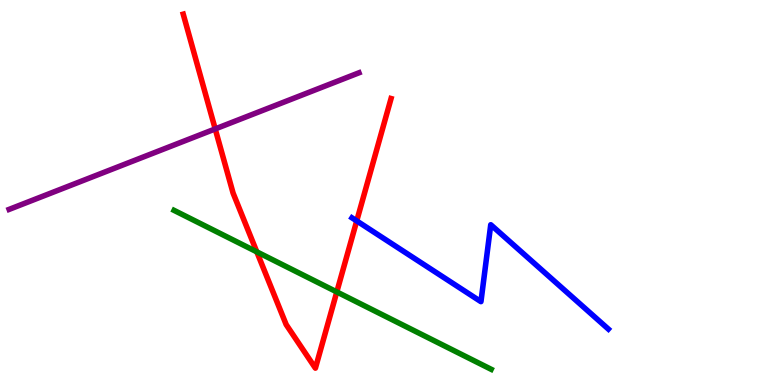[{'lines': ['blue', 'red'], 'intersections': [{'x': 4.6, 'y': 4.26}]}, {'lines': ['green', 'red'], 'intersections': [{'x': 3.31, 'y': 3.46}, {'x': 4.35, 'y': 2.42}]}, {'lines': ['purple', 'red'], 'intersections': [{'x': 2.78, 'y': 6.65}]}, {'lines': ['blue', 'green'], 'intersections': []}, {'lines': ['blue', 'purple'], 'intersections': []}, {'lines': ['green', 'purple'], 'intersections': []}]